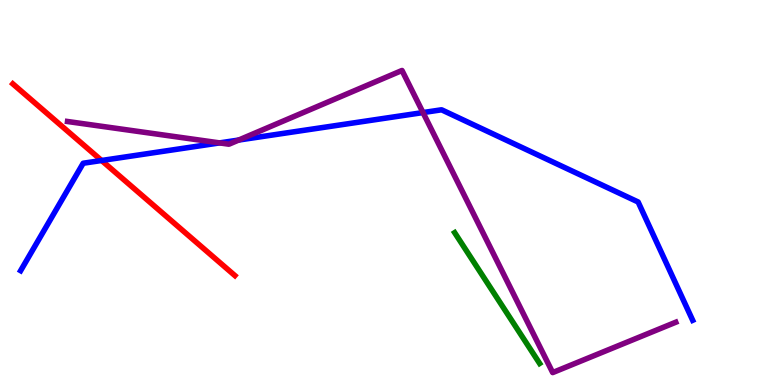[{'lines': ['blue', 'red'], 'intersections': [{'x': 1.31, 'y': 5.83}]}, {'lines': ['green', 'red'], 'intersections': []}, {'lines': ['purple', 'red'], 'intersections': []}, {'lines': ['blue', 'green'], 'intersections': []}, {'lines': ['blue', 'purple'], 'intersections': [{'x': 2.83, 'y': 6.29}, {'x': 3.08, 'y': 6.36}, {'x': 5.46, 'y': 7.08}]}, {'lines': ['green', 'purple'], 'intersections': []}]